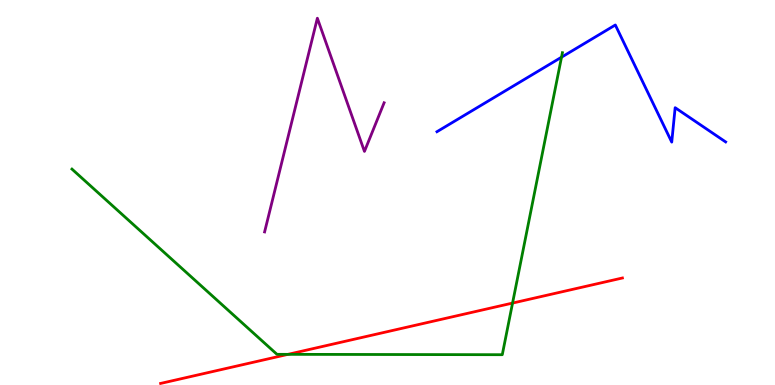[{'lines': ['blue', 'red'], 'intersections': []}, {'lines': ['green', 'red'], 'intersections': [{'x': 3.72, 'y': 0.796}, {'x': 6.61, 'y': 2.13}]}, {'lines': ['purple', 'red'], 'intersections': []}, {'lines': ['blue', 'green'], 'intersections': [{'x': 7.25, 'y': 8.51}]}, {'lines': ['blue', 'purple'], 'intersections': []}, {'lines': ['green', 'purple'], 'intersections': []}]